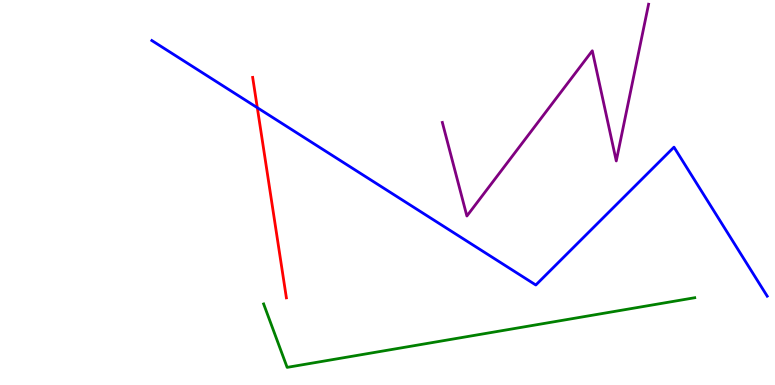[{'lines': ['blue', 'red'], 'intersections': [{'x': 3.32, 'y': 7.2}]}, {'lines': ['green', 'red'], 'intersections': []}, {'lines': ['purple', 'red'], 'intersections': []}, {'lines': ['blue', 'green'], 'intersections': []}, {'lines': ['blue', 'purple'], 'intersections': []}, {'lines': ['green', 'purple'], 'intersections': []}]